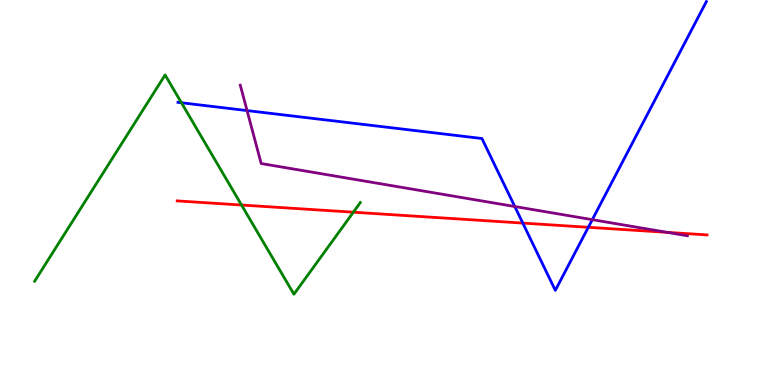[{'lines': ['blue', 'red'], 'intersections': [{'x': 6.75, 'y': 4.21}, {'x': 7.59, 'y': 4.1}]}, {'lines': ['green', 'red'], 'intersections': [{'x': 3.12, 'y': 4.67}, {'x': 4.56, 'y': 4.49}]}, {'lines': ['purple', 'red'], 'intersections': [{'x': 8.61, 'y': 3.96}]}, {'lines': ['blue', 'green'], 'intersections': [{'x': 2.34, 'y': 7.33}]}, {'lines': ['blue', 'purple'], 'intersections': [{'x': 3.19, 'y': 7.13}, {'x': 6.64, 'y': 4.64}, {'x': 7.64, 'y': 4.29}]}, {'lines': ['green', 'purple'], 'intersections': []}]